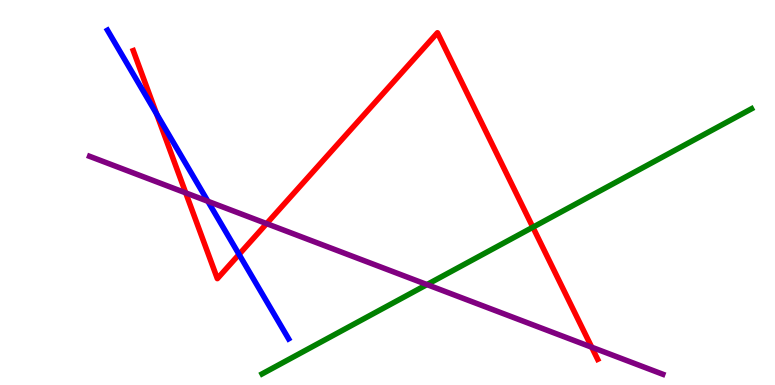[{'lines': ['blue', 'red'], 'intersections': [{'x': 2.02, 'y': 7.04}, {'x': 3.08, 'y': 3.39}]}, {'lines': ['green', 'red'], 'intersections': [{'x': 6.88, 'y': 4.1}]}, {'lines': ['purple', 'red'], 'intersections': [{'x': 2.4, 'y': 4.99}, {'x': 3.44, 'y': 4.19}, {'x': 7.64, 'y': 0.981}]}, {'lines': ['blue', 'green'], 'intersections': []}, {'lines': ['blue', 'purple'], 'intersections': [{'x': 2.68, 'y': 4.77}]}, {'lines': ['green', 'purple'], 'intersections': [{'x': 5.51, 'y': 2.61}]}]